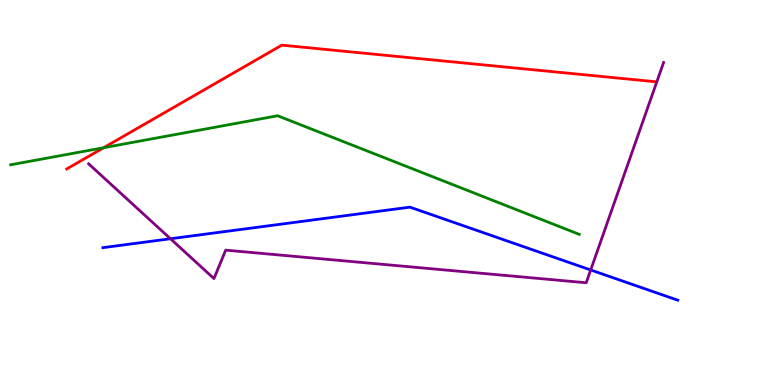[{'lines': ['blue', 'red'], 'intersections': []}, {'lines': ['green', 'red'], 'intersections': [{'x': 1.34, 'y': 6.16}]}, {'lines': ['purple', 'red'], 'intersections': []}, {'lines': ['blue', 'green'], 'intersections': []}, {'lines': ['blue', 'purple'], 'intersections': [{'x': 2.2, 'y': 3.8}, {'x': 7.62, 'y': 2.99}]}, {'lines': ['green', 'purple'], 'intersections': []}]